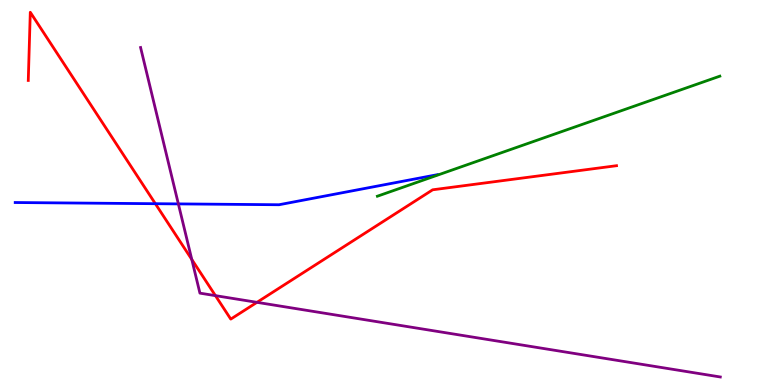[{'lines': ['blue', 'red'], 'intersections': [{'x': 2.0, 'y': 4.71}]}, {'lines': ['green', 'red'], 'intersections': []}, {'lines': ['purple', 'red'], 'intersections': [{'x': 2.47, 'y': 3.26}, {'x': 2.78, 'y': 2.32}, {'x': 3.32, 'y': 2.15}]}, {'lines': ['blue', 'green'], 'intersections': []}, {'lines': ['blue', 'purple'], 'intersections': [{'x': 2.3, 'y': 4.7}]}, {'lines': ['green', 'purple'], 'intersections': []}]